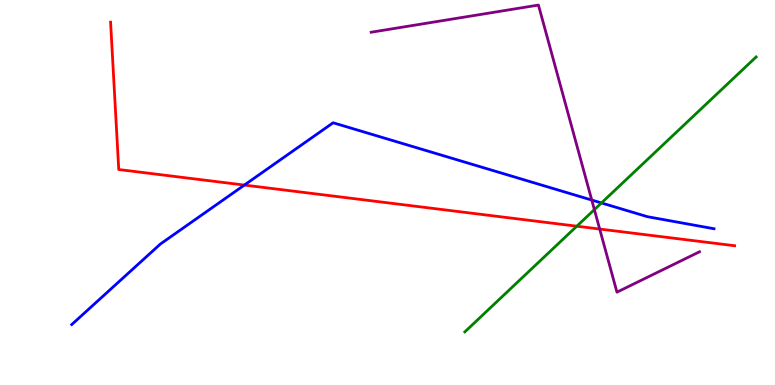[{'lines': ['blue', 'red'], 'intersections': [{'x': 3.15, 'y': 5.19}]}, {'lines': ['green', 'red'], 'intersections': [{'x': 7.44, 'y': 4.12}]}, {'lines': ['purple', 'red'], 'intersections': [{'x': 7.74, 'y': 4.05}]}, {'lines': ['blue', 'green'], 'intersections': [{'x': 7.76, 'y': 4.73}]}, {'lines': ['blue', 'purple'], 'intersections': [{'x': 7.64, 'y': 4.8}]}, {'lines': ['green', 'purple'], 'intersections': [{'x': 7.67, 'y': 4.56}]}]